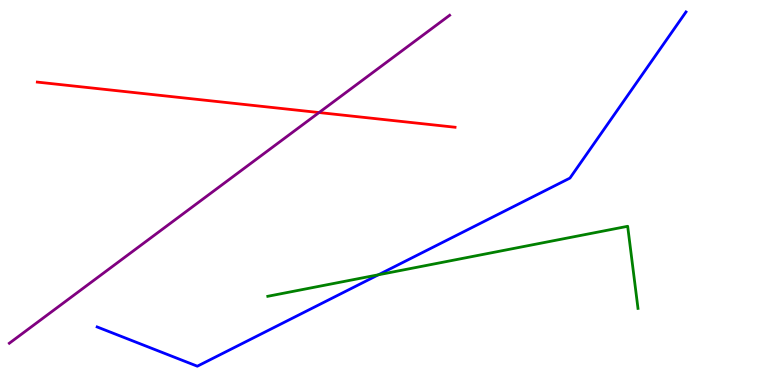[{'lines': ['blue', 'red'], 'intersections': []}, {'lines': ['green', 'red'], 'intersections': []}, {'lines': ['purple', 'red'], 'intersections': [{'x': 4.12, 'y': 7.08}]}, {'lines': ['blue', 'green'], 'intersections': [{'x': 4.88, 'y': 2.86}]}, {'lines': ['blue', 'purple'], 'intersections': []}, {'lines': ['green', 'purple'], 'intersections': []}]